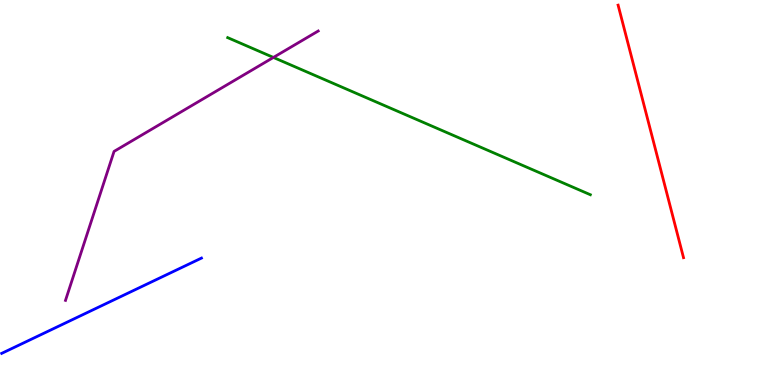[{'lines': ['blue', 'red'], 'intersections': []}, {'lines': ['green', 'red'], 'intersections': []}, {'lines': ['purple', 'red'], 'intersections': []}, {'lines': ['blue', 'green'], 'intersections': []}, {'lines': ['blue', 'purple'], 'intersections': []}, {'lines': ['green', 'purple'], 'intersections': [{'x': 3.53, 'y': 8.51}]}]